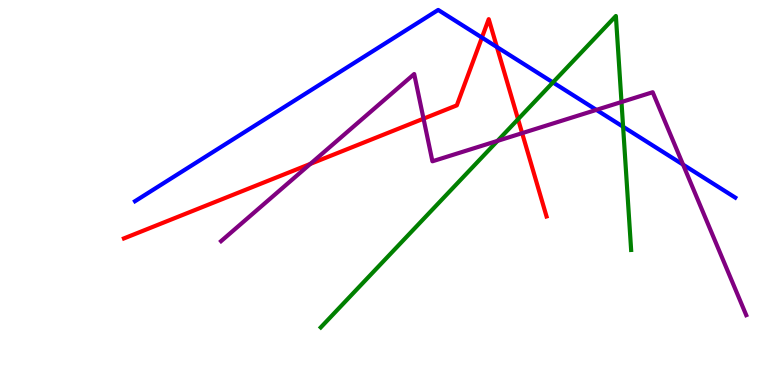[{'lines': ['blue', 'red'], 'intersections': [{'x': 6.22, 'y': 9.02}, {'x': 6.41, 'y': 8.78}]}, {'lines': ['green', 'red'], 'intersections': [{'x': 6.68, 'y': 6.9}]}, {'lines': ['purple', 'red'], 'intersections': [{'x': 4.0, 'y': 5.74}, {'x': 5.46, 'y': 6.92}, {'x': 6.74, 'y': 6.54}]}, {'lines': ['blue', 'green'], 'intersections': [{'x': 7.13, 'y': 7.86}, {'x': 8.04, 'y': 6.71}]}, {'lines': ['blue', 'purple'], 'intersections': [{'x': 7.7, 'y': 7.15}, {'x': 8.81, 'y': 5.72}]}, {'lines': ['green', 'purple'], 'intersections': [{'x': 6.42, 'y': 6.34}, {'x': 8.02, 'y': 7.35}]}]